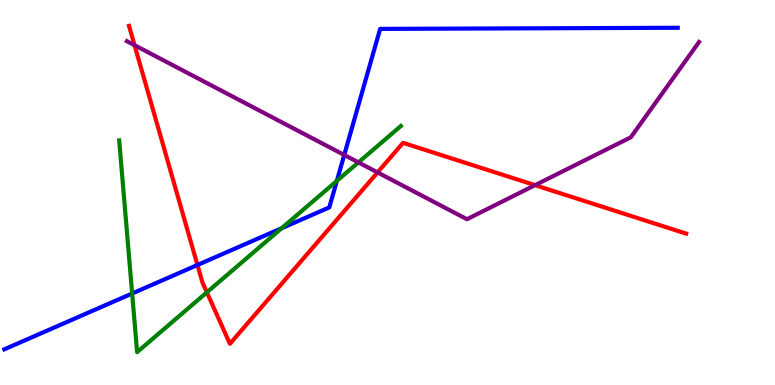[{'lines': ['blue', 'red'], 'intersections': [{'x': 2.55, 'y': 3.12}]}, {'lines': ['green', 'red'], 'intersections': [{'x': 2.67, 'y': 2.41}]}, {'lines': ['purple', 'red'], 'intersections': [{'x': 1.74, 'y': 8.83}, {'x': 4.87, 'y': 5.52}, {'x': 6.9, 'y': 5.19}]}, {'lines': ['blue', 'green'], 'intersections': [{'x': 1.71, 'y': 2.38}, {'x': 3.63, 'y': 4.07}, {'x': 4.35, 'y': 5.3}]}, {'lines': ['blue', 'purple'], 'intersections': [{'x': 4.44, 'y': 5.97}]}, {'lines': ['green', 'purple'], 'intersections': [{'x': 4.62, 'y': 5.78}]}]